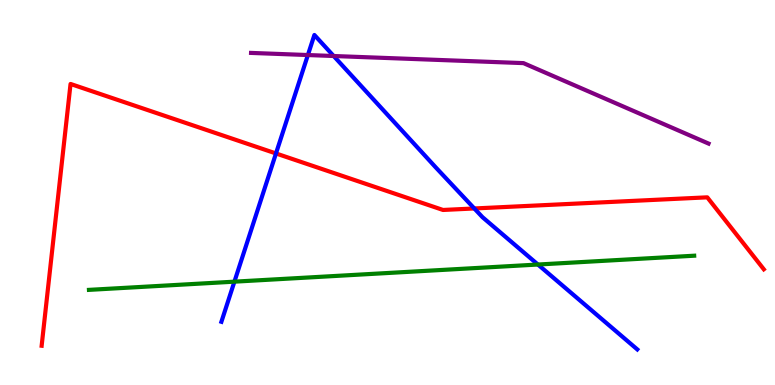[{'lines': ['blue', 'red'], 'intersections': [{'x': 3.56, 'y': 6.01}, {'x': 6.12, 'y': 4.59}]}, {'lines': ['green', 'red'], 'intersections': []}, {'lines': ['purple', 'red'], 'intersections': []}, {'lines': ['blue', 'green'], 'intersections': [{'x': 3.02, 'y': 2.68}, {'x': 6.94, 'y': 3.13}]}, {'lines': ['blue', 'purple'], 'intersections': [{'x': 3.97, 'y': 8.57}, {'x': 4.31, 'y': 8.55}]}, {'lines': ['green', 'purple'], 'intersections': []}]